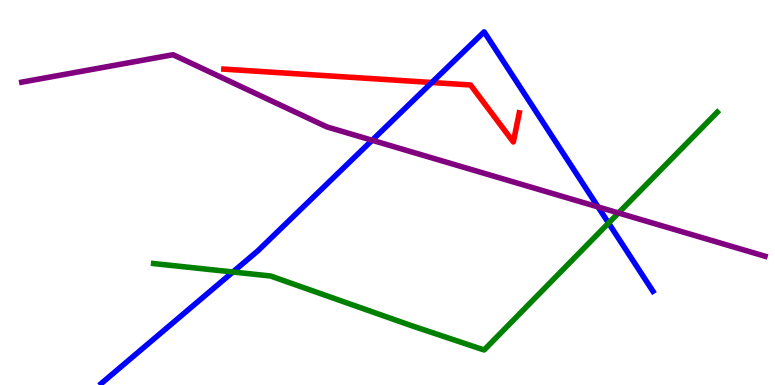[{'lines': ['blue', 'red'], 'intersections': [{'x': 5.57, 'y': 7.86}]}, {'lines': ['green', 'red'], 'intersections': []}, {'lines': ['purple', 'red'], 'intersections': []}, {'lines': ['blue', 'green'], 'intersections': [{'x': 3.0, 'y': 2.94}, {'x': 7.85, 'y': 4.21}]}, {'lines': ['blue', 'purple'], 'intersections': [{'x': 4.8, 'y': 6.36}, {'x': 7.72, 'y': 4.62}]}, {'lines': ['green', 'purple'], 'intersections': [{'x': 7.98, 'y': 4.47}]}]